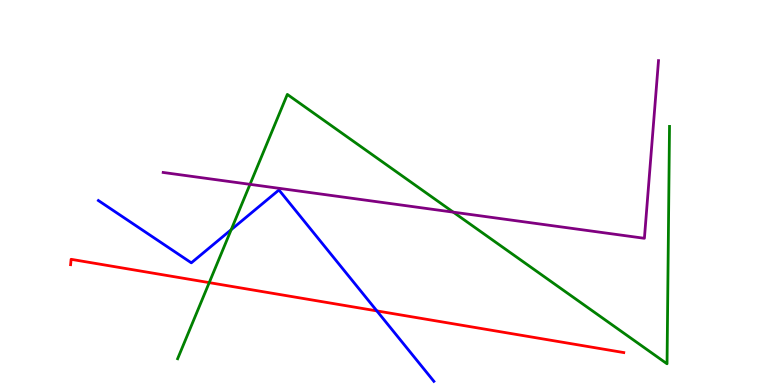[{'lines': ['blue', 'red'], 'intersections': [{'x': 4.86, 'y': 1.92}]}, {'lines': ['green', 'red'], 'intersections': [{'x': 2.7, 'y': 2.66}]}, {'lines': ['purple', 'red'], 'intersections': []}, {'lines': ['blue', 'green'], 'intersections': [{'x': 2.98, 'y': 4.03}]}, {'lines': ['blue', 'purple'], 'intersections': []}, {'lines': ['green', 'purple'], 'intersections': [{'x': 3.23, 'y': 5.21}, {'x': 5.85, 'y': 4.49}]}]